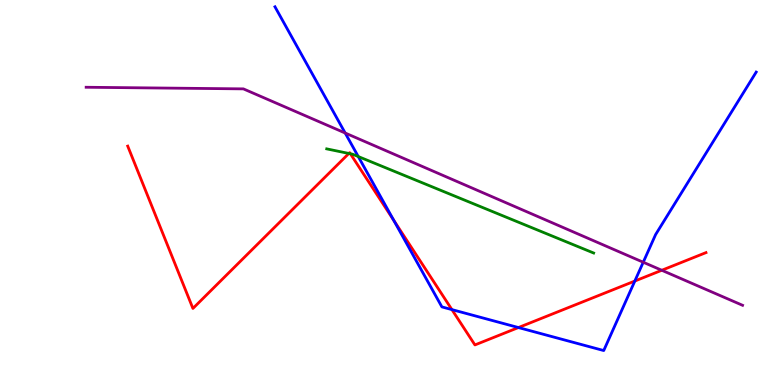[{'lines': ['blue', 'red'], 'intersections': [{'x': 5.08, 'y': 4.28}, {'x': 5.83, 'y': 1.96}, {'x': 6.69, 'y': 1.49}, {'x': 8.19, 'y': 2.7}]}, {'lines': ['green', 'red'], 'intersections': [{'x': 4.5, 'y': 6.01}, {'x': 4.52, 'y': 6.01}]}, {'lines': ['purple', 'red'], 'intersections': [{'x': 8.54, 'y': 2.98}]}, {'lines': ['blue', 'green'], 'intersections': [{'x': 4.62, 'y': 5.93}]}, {'lines': ['blue', 'purple'], 'intersections': [{'x': 4.45, 'y': 6.55}, {'x': 8.3, 'y': 3.19}]}, {'lines': ['green', 'purple'], 'intersections': []}]